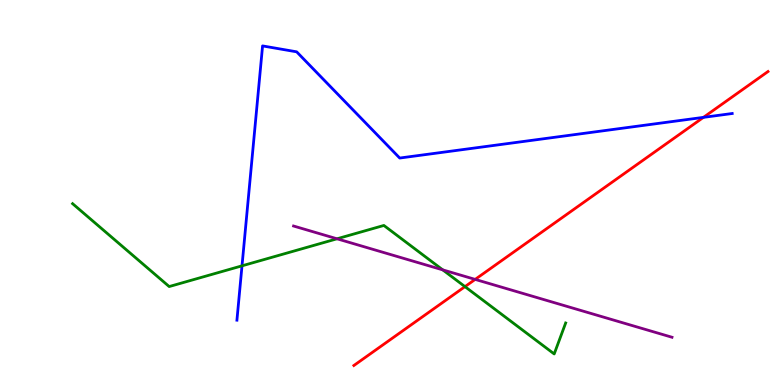[{'lines': ['blue', 'red'], 'intersections': [{'x': 9.08, 'y': 6.95}]}, {'lines': ['green', 'red'], 'intersections': [{'x': 6.0, 'y': 2.55}]}, {'lines': ['purple', 'red'], 'intersections': [{'x': 6.13, 'y': 2.74}]}, {'lines': ['blue', 'green'], 'intersections': [{'x': 3.12, 'y': 3.1}]}, {'lines': ['blue', 'purple'], 'intersections': []}, {'lines': ['green', 'purple'], 'intersections': [{'x': 4.35, 'y': 3.8}, {'x': 5.71, 'y': 2.99}]}]